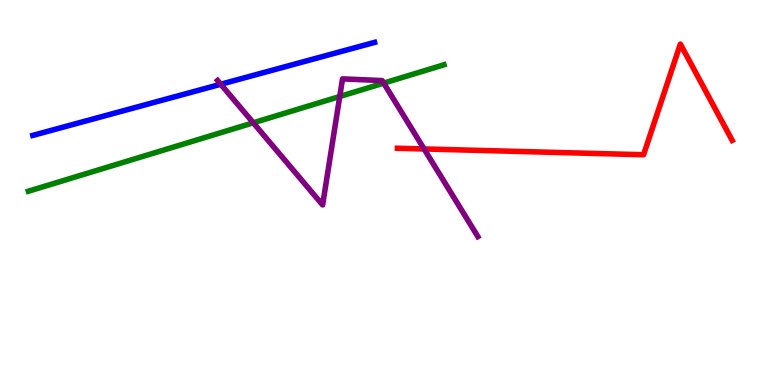[{'lines': ['blue', 'red'], 'intersections': []}, {'lines': ['green', 'red'], 'intersections': []}, {'lines': ['purple', 'red'], 'intersections': [{'x': 5.47, 'y': 6.13}]}, {'lines': ['blue', 'green'], 'intersections': []}, {'lines': ['blue', 'purple'], 'intersections': [{'x': 2.85, 'y': 7.81}]}, {'lines': ['green', 'purple'], 'intersections': [{'x': 3.27, 'y': 6.81}, {'x': 4.38, 'y': 7.49}, {'x': 4.95, 'y': 7.84}]}]